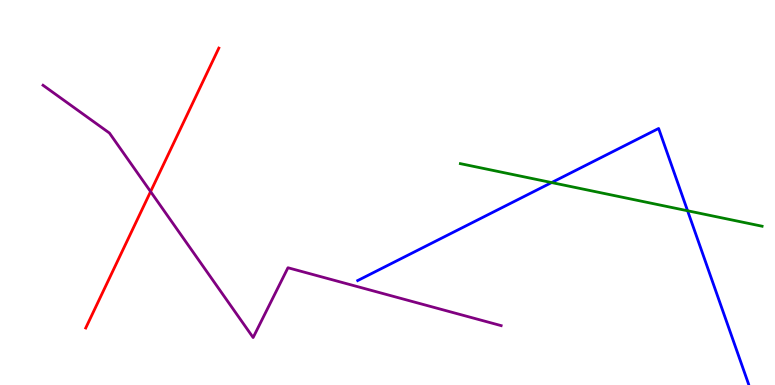[{'lines': ['blue', 'red'], 'intersections': []}, {'lines': ['green', 'red'], 'intersections': []}, {'lines': ['purple', 'red'], 'intersections': [{'x': 1.94, 'y': 5.02}]}, {'lines': ['blue', 'green'], 'intersections': [{'x': 7.12, 'y': 5.26}, {'x': 8.87, 'y': 4.53}]}, {'lines': ['blue', 'purple'], 'intersections': []}, {'lines': ['green', 'purple'], 'intersections': []}]